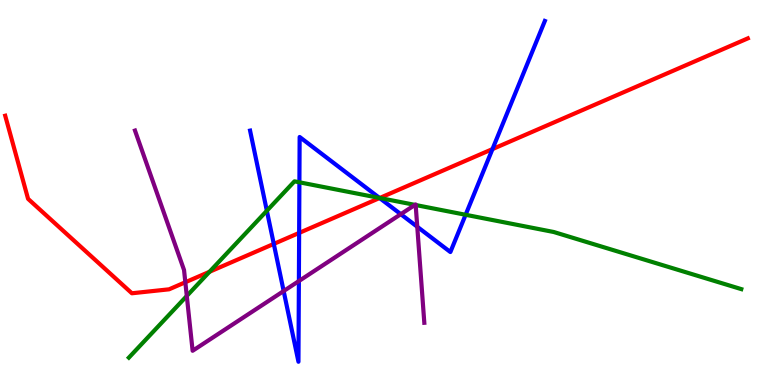[{'lines': ['blue', 'red'], 'intersections': [{'x': 3.53, 'y': 3.66}, {'x': 3.86, 'y': 3.95}, {'x': 4.9, 'y': 4.86}, {'x': 6.35, 'y': 6.13}]}, {'lines': ['green', 'red'], 'intersections': [{'x': 2.7, 'y': 2.94}, {'x': 4.9, 'y': 4.86}]}, {'lines': ['purple', 'red'], 'intersections': [{'x': 2.39, 'y': 2.67}]}, {'lines': ['blue', 'green'], 'intersections': [{'x': 3.44, 'y': 4.53}, {'x': 3.86, 'y': 5.26}, {'x': 4.9, 'y': 4.86}, {'x': 6.01, 'y': 4.42}]}, {'lines': ['blue', 'purple'], 'intersections': [{'x': 3.66, 'y': 2.44}, {'x': 3.86, 'y': 2.7}, {'x': 5.17, 'y': 4.44}, {'x': 5.38, 'y': 4.11}]}, {'lines': ['green', 'purple'], 'intersections': [{'x': 2.41, 'y': 2.31}, {'x': 5.35, 'y': 4.68}, {'x': 5.36, 'y': 4.67}]}]